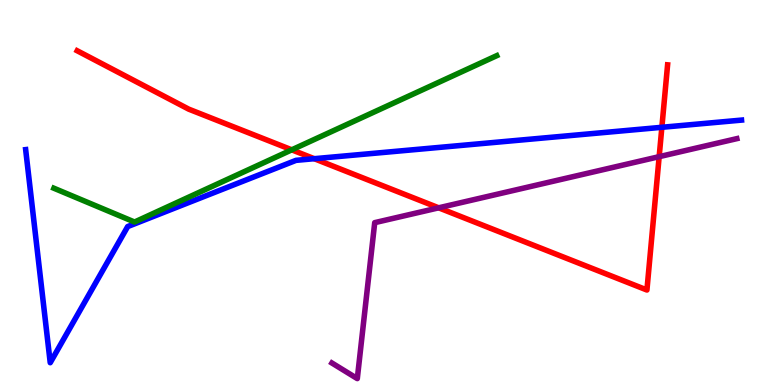[{'lines': ['blue', 'red'], 'intersections': [{'x': 4.05, 'y': 5.88}, {'x': 8.54, 'y': 6.69}]}, {'lines': ['green', 'red'], 'intersections': [{'x': 3.76, 'y': 6.11}]}, {'lines': ['purple', 'red'], 'intersections': [{'x': 5.66, 'y': 4.6}, {'x': 8.51, 'y': 5.93}]}, {'lines': ['blue', 'green'], 'intersections': []}, {'lines': ['blue', 'purple'], 'intersections': []}, {'lines': ['green', 'purple'], 'intersections': []}]